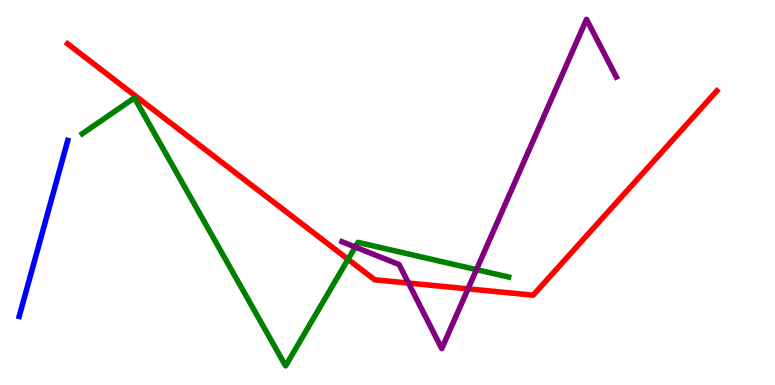[{'lines': ['blue', 'red'], 'intersections': []}, {'lines': ['green', 'red'], 'intersections': [{'x': 4.49, 'y': 3.26}]}, {'lines': ['purple', 'red'], 'intersections': [{'x': 5.27, 'y': 2.65}, {'x': 6.04, 'y': 2.5}]}, {'lines': ['blue', 'green'], 'intersections': []}, {'lines': ['blue', 'purple'], 'intersections': []}, {'lines': ['green', 'purple'], 'intersections': [{'x': 4.58, 'y': 3.58}, {'x': 6.15, 'y': 3.0}]}]